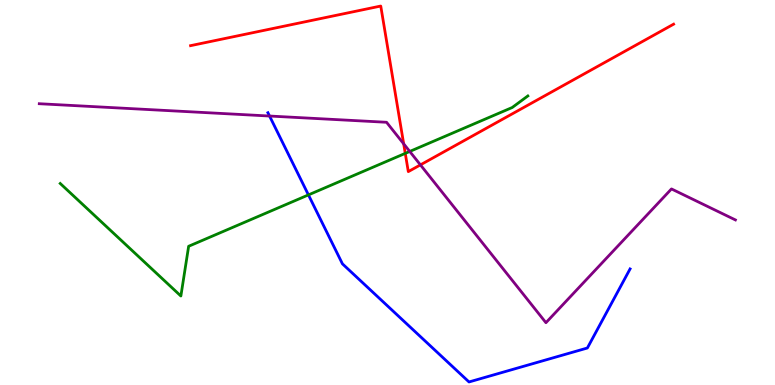[{'lines': ['blue', 'red'], 'intersections': []}, {'lines': ['green', 'red'], 'intersections': [{'x': 5.23, 'y': 6.02}]}, {'lines': ['purple', 'red'], 'intersections': [{'x': 5.21, 'y': 6.26}, {'x': 5.42, 'y': 5.72}]}, {'lines': ['blue', 'green'], 'intersections': [{'x': 3.98, 'y': 4.94}]}, {'lines': ['blue', 'purple'], 'intersections': [{'x': 3.48, 'y': 6.99}]}, {'lines': ['green', 'purple'], 'intersections': [{'x': 5.29, 'y': 6.07}]}]